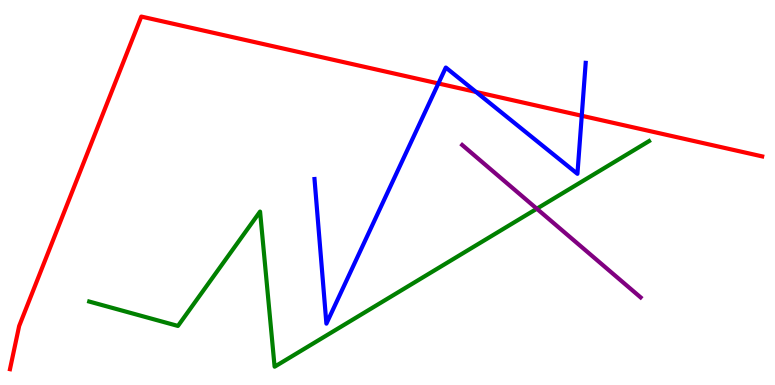[{'lines': ['blue', 'red'], 'intersections': [{'x': 5.66, 'y': 7.83}, {'x': 6.14, 'y': 7.61}, {'x': 7.51, 'y': 6.99}]}, {'lines': ['green', 'red'], 'intersections': []}, {'lines': ['purple', 'red'], 'intersections': []}, {'lines': ['blue', 'green'], 'intersections': []}, {'lines': ['blue', 'purple'], 'intersections': []}, {'lines': ['green', 'purple'], 'intersections': [{'x': 6.93, 'y': 4.58}]}]